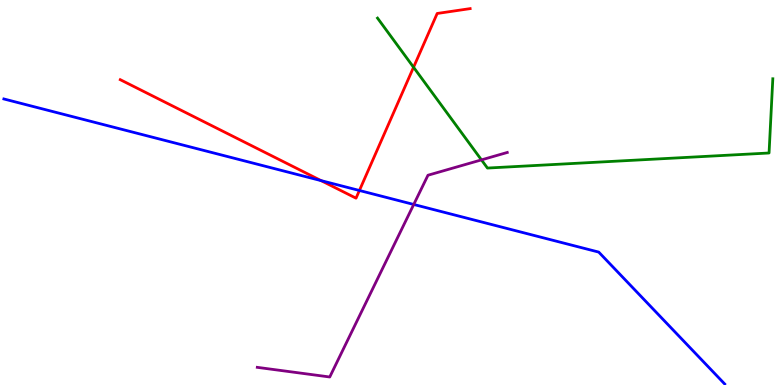[{'lines': ['blue', 'red'], 'intersections': [{'x': 4.14, 'y': 5.31}, {'x': 4.64, 'y': 5.05}]}, {'lines': ['green', 'red'], 'intersections': [{'x': 5.34, 'y': 8.25}]}, {'lines': ['purple', 'red'], 'intersections': []}, {'lines': ['blue', 'green'], 'intersections': []}, {'lines': ['blue', 'purple'], 'intersections': [{'x': 5.34, 'y': 4.69}]}, {'lines': ['green', 'purple'], 'intersections': [{'x': 6.21, 'y': 5.85}]}]